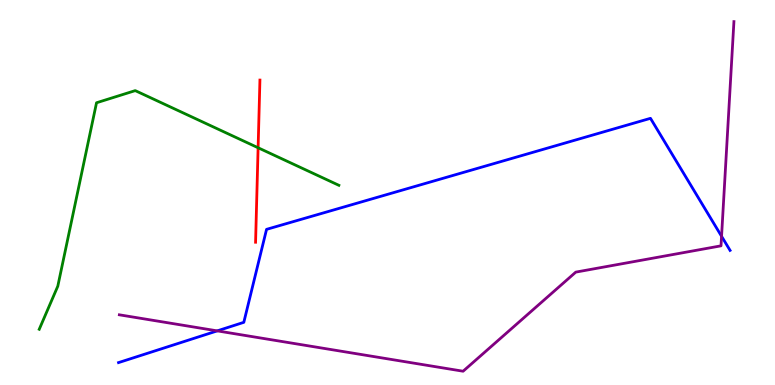[{'lines': ['blue', 'red'], 'intersections': []}, {'lines': ['green', 'red'], 'intersections': [{'x': 3.33, 'y': 6.16}]}, {'lines': ['purple', 'red'], 'intersections': []}, {'lines': ['blue', 'green'], 'intersections': []}, {'lines': ['blue', 'purple'], 'intersections': [{'x': 2.8, 'y': 1.41}, {'x': 9.31, 'y': 3.86}]}, {'lines': ['green', 'purple'], 'intersections': []}]